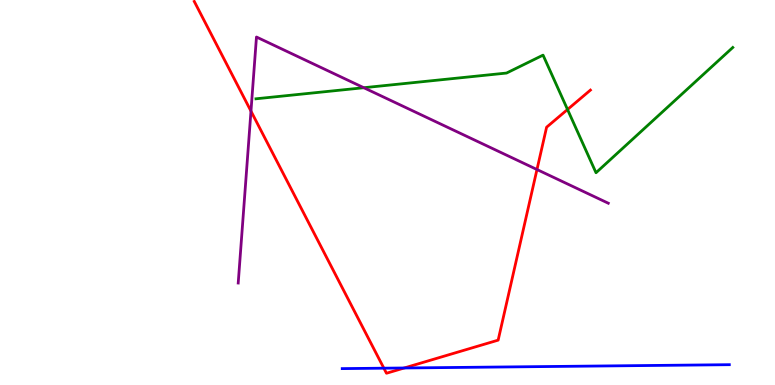[{'lines': ['blue', 'red'], 'intersections': [{'x': 4.95, 'y': 0.437}, {'x': 5.22, 'y': 0.442}]}, {'lines': ['green', 'red'], 'intersections': [{'x': 7.32, 'y': 7.16}]}, {'lines': ['purple', 'red'], 'intersections': [{'x': 3.24, 'y': 7.11}, {'x': 6.93, 'y': 5.6}]}, {'lines': ['blue', 'green'], 'intersections': []}, {'lines': ['blue', 'purple'], 'intersections': []}, {'lines': ['green', 'purple'], 'intersections': [{'x': 4.69, 'y': 7.72}]}]